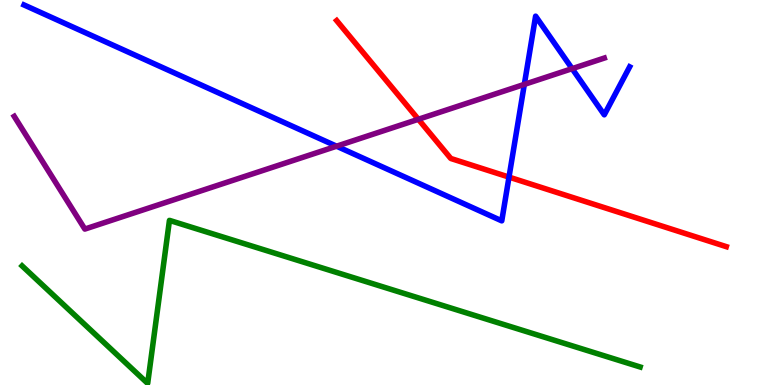[{'lines': ['blue', 'red'], 'intersections': [{'x': 6.57, 'y': 5.4}]}, {'lines': ['green', 'red'], 'intersections': []}, {'lines': ['purple', 'red'], 'intersections': [{'x': 5.4, 'y': 6.9}]}, {'lines': ['blue', 'green'], 'intersections': []}, {'lines': ['blue', 'purple'], 'intersections': [{'x': 4.34, 'y': 6.2}, {'x': 6.77, 'y': 7.81}, {'x': 7.38, 'y': 8.22}]}, {'lines': ['green', 'purple'], 'intersections': []}]